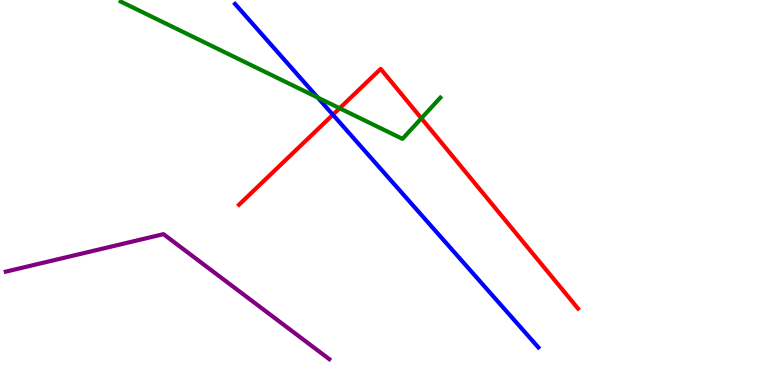[{'lines': ['blue', 'red'], 'intersections': [{'x': 4.3, 'y': 7.02}]}, {'lines': ['green', 'red'], 'intersections': [{'x': 4.38, 'y': 7.19}, {'x': 5.44, 'y': 6.93}]}, {'lines': ['purple', 'red'], 'intersections': []}, {'lines': ['blue', 'green'], 'intersections': [{'x': 4.1, 'y': 7.47}]}, {'lines': ['blue', 'purple'], 'intersections': []}, {'lines': ['green', 'purple'], 'intersections': []}]